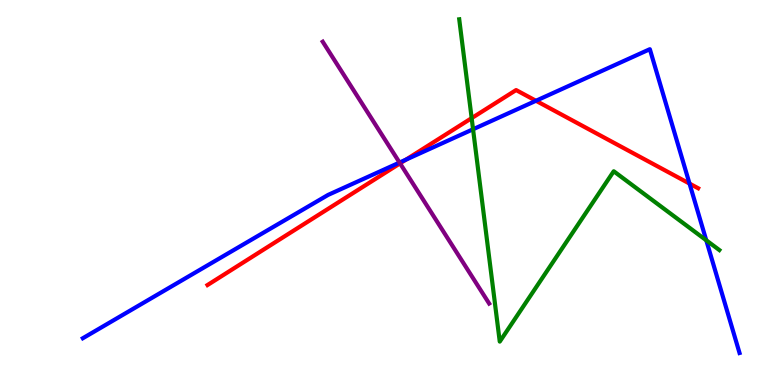[{'lines': ['blue', 'red'], 'intersections': [{'x': 5.24, 'y': 5.85}, {'x': 6.92, 'y': 7.38}, {'x': 8.9, 'y': 5.23}]}, {'lines': ['green', 'red'], 'intersections': [{'x': 6.09, 'y': 6.93}]}, {'lines': ['purple', 'red'], 'intersections': [{'x': 5.16, 'y': 5.76}]}, {'lines': ['blue', 'green'], 'intersections': [{'x': 6.1, 'y': 6.64}, {'x': 9.11, 'y': 3.76}]}, {'lines': ['blue', 'purple'], 'intersections': [{'x': 5.16, 'y': 5.78}]}, {'lines': ['green', 'purple'], 'intersections': []}]